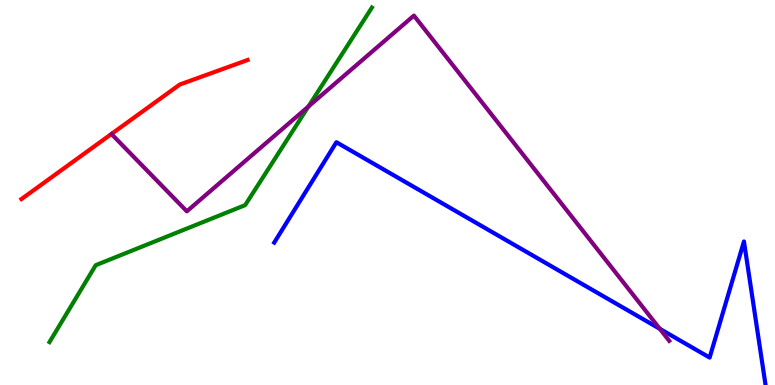[{'lines': ['blue', 'red'], 'intersections': []}, {'lines': ['green', 'red'], 'intersections': []}, {'lines': ['purple', 'red'], 'intersections': []}, {'lines': ['blue', 'green'], 'intersections': []}, {'lines': ['blue', 'purple'], 'intersections': [{'x': 8.51, 'y': 1.46}]}, {'lines': ['green', 'purple'], 'intersections': [{'x': 3.98, 'y': 7.23}]}]